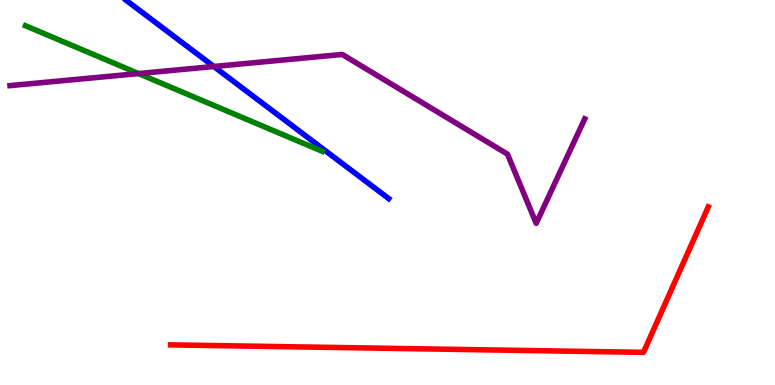[{'lines': ['blue', 'red'], 'intersections': []}, {'lines': ['green', 'red'], 'intersections': []}, {'lines': ['purple', 'red'], 'intersections': []}, {'lines': ['blue', 'green'], 'intersections': []}, {'lines': ['blue', 'purple'], 'intersections': [{'x': 2.76, 'y': 8.27}]}, {'lines': ['green', 'purple'], 'intersections': [{'x': 1.79, 'y': 8.09}]}]